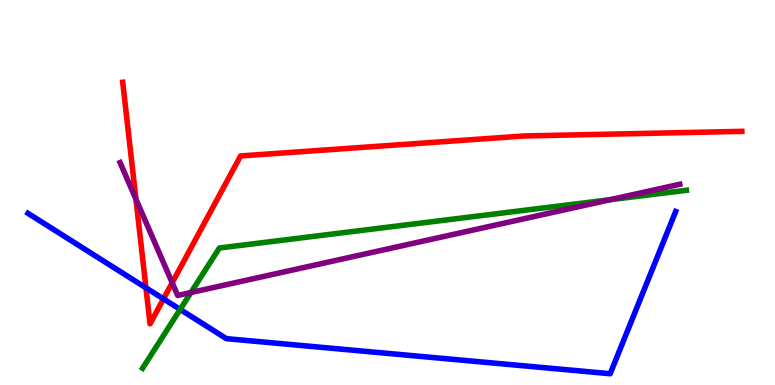[{'lines': ['blue', 'red'], 'intersections': [{'x': 1.88, 'y': 2.52}, {'x': 2.11, 'y': 2.24}]}, {'lines': ['green', 'red'], 'intersections': []}, {'lines': ['purple', 'red'], 'intersections': [{'x': 1.75, 'y': 4.83}, {'x': 2.22, 'y': 2.66}]}, {'lines': ['blue', 'green'], 'intersections': [{'x': 2.32, 'y': 1.96}]}, {'lines': ['blue', 'purple'], 'intersections': []}, {'lines': ['green', 'purple'], 'intersections': [{'x': 2.46, 'y': 2.4}, {'x': 7.87, 'y': 4.81}]}]